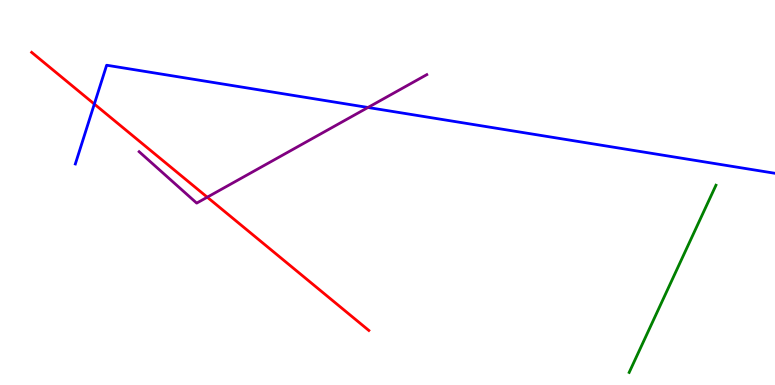[{'lines': ['blue', 'red'], 'intersections': [{'x': 1.22, 'y': 7.3}]}, {'lines': ['green', 'red'], 'intersections': []}, {'lines': ['purple', 'red'], 'intersections': [{'x': 2.67, 'y': 4.88}]}, {'lines': ['blue', 'green'], 'intersections': []}, {'lines': ['blue', 'purple'], 'intersections': [{'x': 4.75, 'y': 7.21}]}, {'lines': ['green', 'purple'], 'intersections': []}]